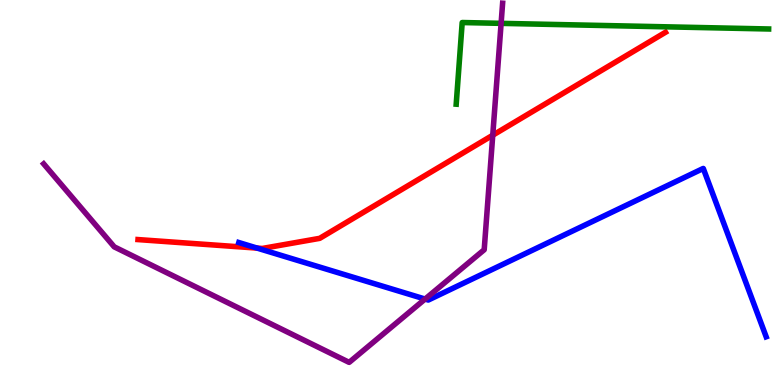[{'lines': ['blue', 'red'], 'intersections': [{'x': 3.32, 'y': 3.56}]}, {'lines': ['green', 'red'], 'intersections': []}, {'lines': ['purple', 'red'], 'intersections': [{'x': 6.36, 'y': 6.49}]}, {'lines': ['blue', 'green'], 'intersections': []}, {'lines': ['blue', 'purple'], 'intersections': [{'x': 5.48, 'y': 2.23}]}, {'lines': ['green', 'purple'], 'intersections': [{'x': 6.47, 'y': 9.39}]}]